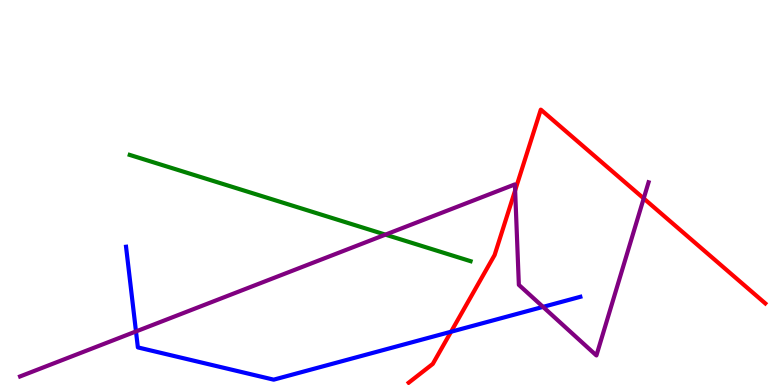[{'lines': ['blue', 'red'], 'intersections': [{'x': 5.82, 'y': 1.38}]}, {'lines': ['green', 'red'], 'intersections': []}, {'lines': ['purple', 'red'], 'intersections': [{'x': 6.65, 'y': 5.05}, {'x': 8.31, 'y': 4.85}]}, {'lines': ['blue', 'green'], 'intersections': []}, {'lines': ['blue', 'purple'], 'intersections': [{'x': 1.75, 'y': 1.39}, {'x': 7.01, 'y': 2.03}]}, {'lines': ['green', 'purple'], 'intersections': [{'x': 4.97, 'y': 3.91}]}]